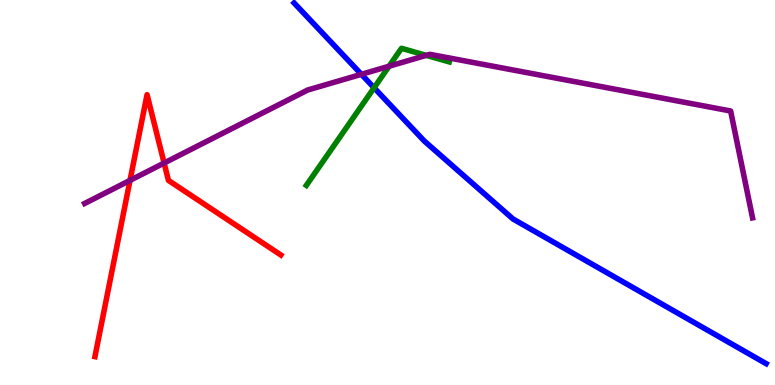[{'lines': ['blue', 'red'], 'intersections': []}, {'lines': ['green', 'red'], 'intersections': []}, {'lines': ['purple', 'red'], 'intersections': [{'x': 1.68, 'y': 5.31}, {'x': 2.12, 'y': 5.77}]}, {'lines': ['blue', 'green'], 'intersections': [{'x': 4.83, 'y': 7.72}]}, {'lines': ['blue', 'purple'], 'intersections': [{'x': 4.66, 'y': 8.07}]}, {'lines': ['green', 'purple'], 'intersections': [{'x': 5.02, 'y': 8.28}, {'x': 5.5, 'y': 8.56}]}]